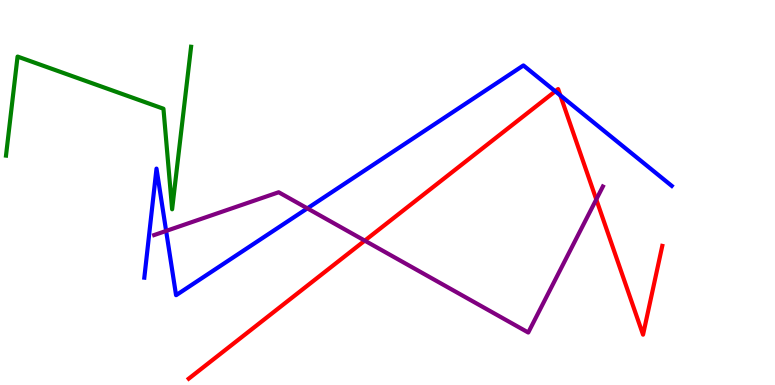[{'lines': ['blue', 'red'], 'intersections': [{'x': 7.16, 'y': 7.63}, {'x': 7.23, 'y': 7.52}]}, {'lines': ['green', 'red'], 'intersections': []}, {'lines': ['purple', 'red'], 'intersections': [{'x': 4.71, 'y': 3.75}, {'x': 7.69, 'y': 4.82}]}, {'lines': ['blue', 'green'], 'intersections': []}, {'lines': ['blue', 'purple'], 'intersections': [{'x': 2.14, 'y': 4.0}, {'x': 3.97, 'y': 4.59}]}, {'lines': ['green', 'purple'], 'intersections': []}]